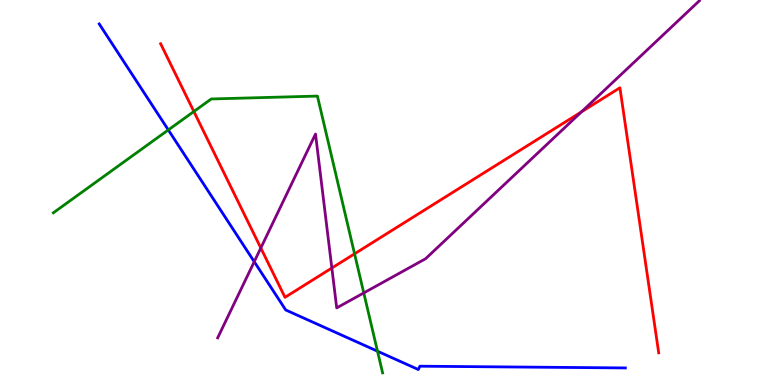[{'lines': ['blue', 'red'], 'intersections': []}, {'lines': ['green', 'red'], 'intersections': [{'x': 2.5, 'y': 7.1}, {'x': 4.57, 'y': 3.41}]}, {'lines': ['purple', 'red'], 'intersections': [{'x': 3.37, 'y': 3.56}, {'x': 4.28, 'y': 3.04}, {'x': 7.5, 'y': 7.1}]}, {'lines': ['blue', 'green'], 'intersections': [{'x': 2.17, 'y': 6.63}, {'x': 4.87, 'y': 0.878}]}, {'lines': ['blue', 'purple'], 'intersections': [{'x': 3.28, 'y': 3.2}]}, {'lines': ['green', 'purple'], 'intersections': [{'x': 4.69, 'y': 2.39}]}]